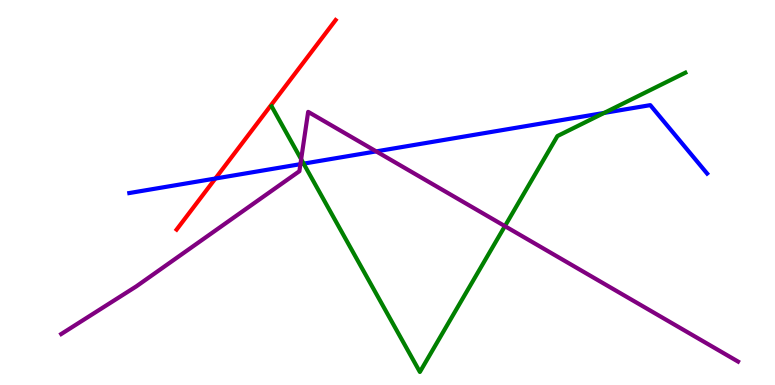[{'lines': ['blue', 'red'], 'intersections': [{'x': 2.78, 'y': 5.36}]}, {'lines': ['green', 'red'], 'intersections': []}, {'lines': ['purple', 'red'], 'intersections': []}, {'lines': ['blue', 'green'], 'intersections': [{'x': 3.92, 'y': 5.75}, {'x': 7.8, 'y': 7.07}]}, {'lines': ['blue', 'purple'], 'intersections': [{'x': 3.88, 'y': 5.74}, {'x': 4.85, 'y': 6.07}]}, {'lines': ['green', 'purple'], 'intersections': [{'x': 3.89, 'y': 5.86}, {'x': 6.51, 'y': 4.13}]}]